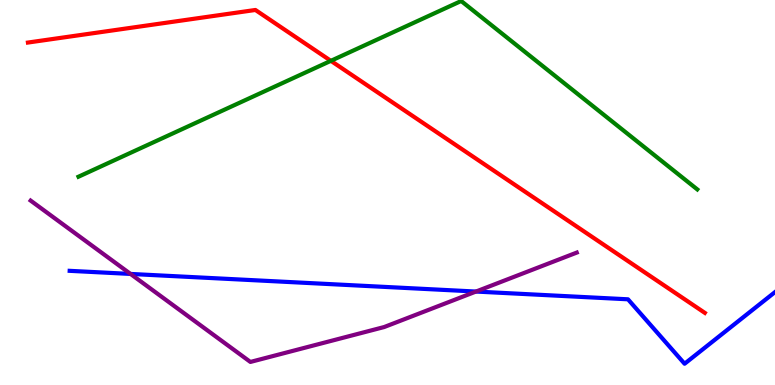[{'lines': ['blue', 'red'], 'intersections': []}, {'lines': ['green', 'red'], 'intersections': [{'x': 4.27, 'y': 8.42}]}, {'lines': ['purple', 'red'], 'intersections': []}, {'lines': ['blue', 'green'], 'intersections': []}, {'lines': ['blue', 'purple'], 'intersections': [{'x': 1.68, 'y': 2.88}, {'x': 6.14, 'y': 2.43}]}, {'lines': ['green', 'purple'], 'intersections': []}]